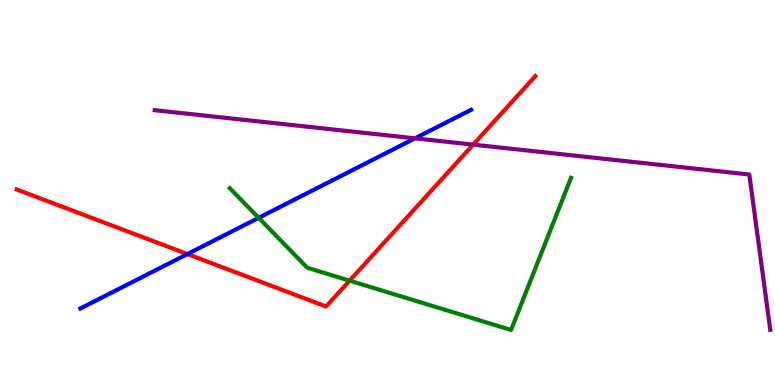[{'lines': ['blue', 'red'], 'intersections': [{'x': 2.42, 'y': 3.4}]}, {'lines': ['green', 'red'], 'intersections': [{'x': 4.51, 'y': 2.71}]}, {'lines': ['purple', 'red'], 'intersections': [{'x': 6.1, 'y': 6.24}]}, {'lines': ['blue', 'green'], 'intersections': [{'x': 3.34, 'y': 4.34}]}, {'lines': ['blue', 'purple'], 'intersections': [{'x': 5.35, 'y': 6.41}]}, {'lines': ['green', 'purple'], 'intersections': []}]